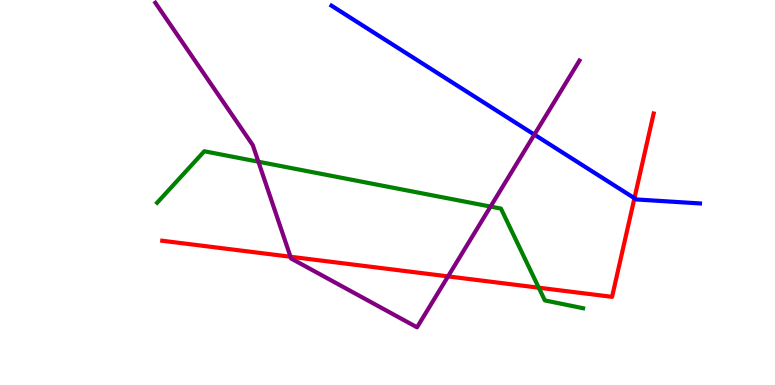[{'lines': ['blue', 'red'], 'intersections': [{'x': 8.19, 'y': 4.85}]}, {'lines': ['green', 'red'], 'intersections': [{'x': 6.95, 'y': 2.53}]}, {'lines': ['purple', 'red'], 'intersections': [{'x': 3.75, 'y': 3.33}, {'x': 5.78, 'y': 2.82}]}, {'lines': ['blue', 'green'], 'intersections': []}, {'lines': ['blue', 'purple'], 'intersections': [{'x': 6.9, 'y': 6.5}]}, {'lines': ['green', 'purple'], 'intersections': [{'x': 3.33, 'y': 5.8}, {'x': 6.33, 'y': 4.63}]}]